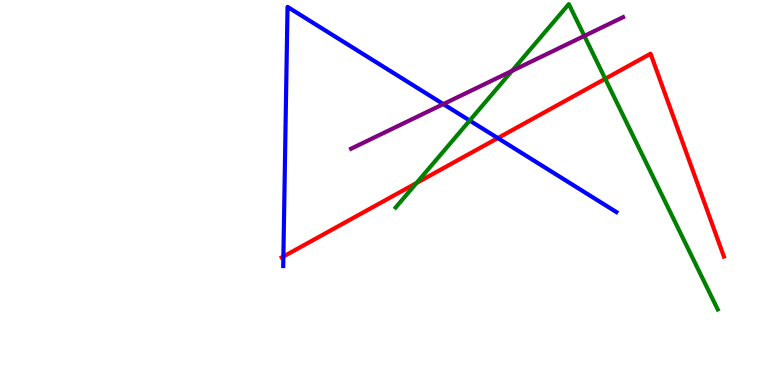[{'lines': ['blue', 'red'], 'intersections': [{'x': 3.66, 'y': 3.34}, {'x': 6.42, 'y': 6.41}]}, {'lines': ['green', 'red'], 'intersections': [{'x': 5.37, 'y': 5.25}, {'x': 7.81, 'y': 7.95}]}, {'lines': ['purple', 'red'], 'intersections': []}, {'lines': ['blue', 'green'], 'intersections': [{'x': 6.06, 'y': 6.87}]}, {'lines': ['blue', 'purple'], 'intersections': [{'x': 5.72, 'y': 7.3}]}, {'lines': ['green', 'purple'], 'intersections': [{'x': 6.61, 'y': 8.16}, {'x': 7.54, 'y': 9.07}]}]